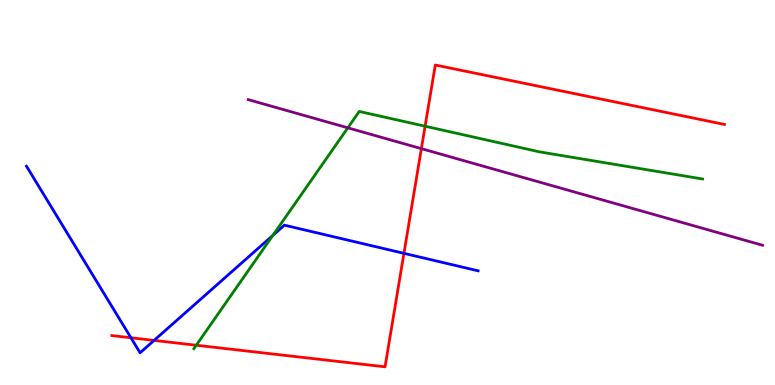[{'lines': ['blue', 'red'], 'intersections': [{'x': 1.69, 'y': 1.23}, {'x': 1.99, 'y': 1.16}, {'x': 5.21, 'y': 3.42}]}, {'lines': ['green', 'red'], 'intersections': [{'x': 2.53, 'y': 1.03}, {'x': 5.49, 'y': 6.72}]}, {'lines': ['purple', 'red'], 'intersections': [{'x': 5.44, 'y': 6.14}]}, {'lines': ['blue', 'green'], 'intersections': [{'x': 3.52, 'y': 3.89}]}, {'lines': ['blue', 'purple'], 'intersections': []}, {'lines': ['green', 'purple'], 'intersections': [{'x': 4.49, 'y': 6.68}]}]